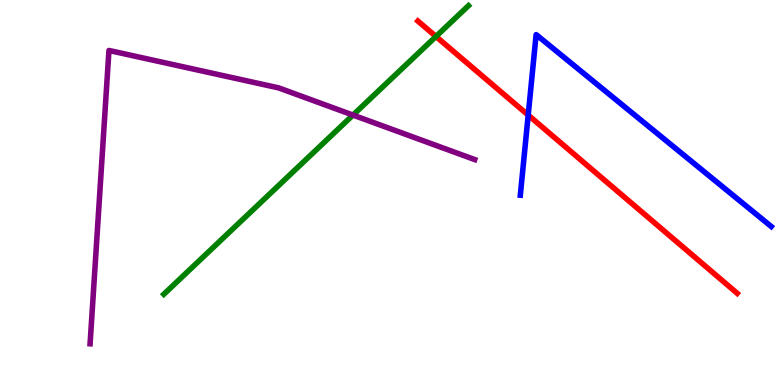[{'lines': ['blue', 'red'], 'intersections': [{'x': 6.82, 'y': 7.01}]}, {'lines': ['green', 'red'], 'intersections': [{'x': 5.63, 'y': 9.05}]}, {'lines': ['purple', 'red'], 'intersections': []}, {'lines': ['blue', 'green'], 'intersections': []}, {'lines': ['blue', 'purple'], 'intersections': []}, {'lines': ['green', 'purple'], 'intersections': [{'x': 4.55, 'y': 7.01}]}]